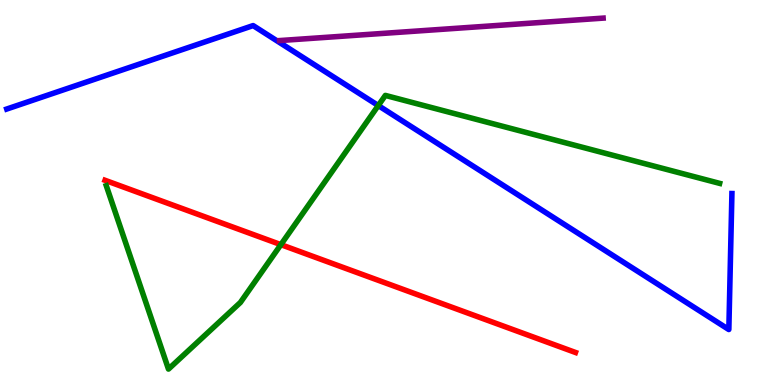[{'lines': ['blue', 'red'], 'intersections': []}, {'lines': ['green', 'red'], 'intersections': [{'x': 3.62, 'y': 3.65}]}, {'lines': ['purple', 'red'], 'intersections': []}, {'lines': ['blue', 'green'], 'intersections': [{'x': 4.88, 'y': 7.26}]}, {'lines': ['blue', 'purple'], 'intersections': []}, {'lines': ['green', 'purple'], 'intersections': []}]